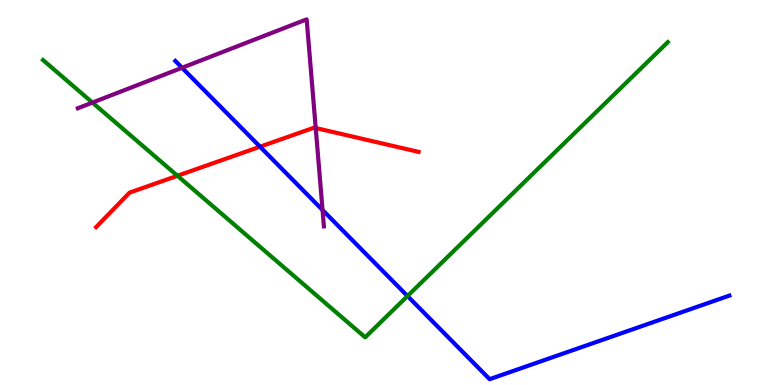[{'lines': ['blue', 'red'], 'intersections': [{'x': 3.36, 'y': 6.19}]}, {'lines': ['green', 'red'], 'intersections': [{'x': 2.29, 'y': 5.43}]}, {'lines': ['purple', 'red'], 'intersections': [{'x': 4.07, 'y': 6.67}]}, {'lines': ['blue', 'green'], 'intersections': [{'x': 5.26, 'y': 2.31}]}, {'lines': ['blue', 'purple'], 'intersections': [{'x': 2.35, 'y': 8.24}, {'x': 4.16, 'y': 4.55}]}, {'lines': ['green', 'purple'], 'intersections': [{'x': 1.19, 'y': 7.34}]}]